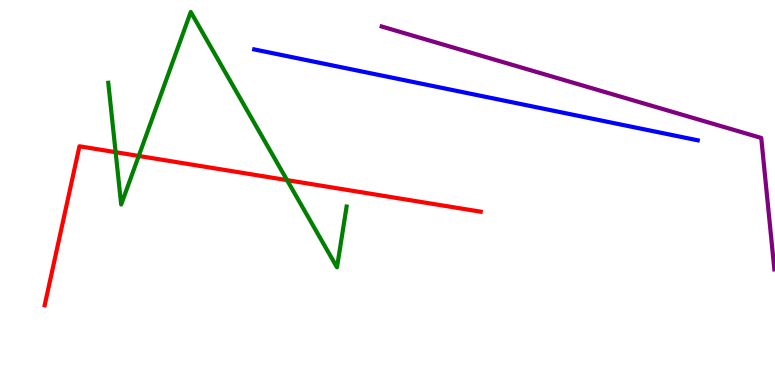[{'lines': ['blue', 'red'], 'intersections': []}, {'lines': ['green', 'red'], 'intersections': [{'x': 1.49, 'y': 6.05}, {'x': 1.79, 'y': 5.95}, {'x': 3.7, 'y': 5.32}]}, {'lines': ['purple', 'red'], 'intersections': []}, {'lines': ['blue', 'green'], 'intersections': []}, {'lines': ['blue', 'purple'], 'intersections': []}, {'lines': ['green', 'purple'], 'intersections': []}]